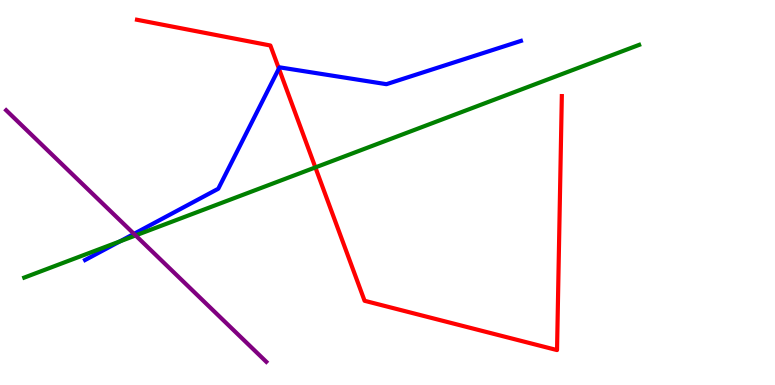[{'lines': ['blue', 'red'], 'intersections': [{'x': 3.6, 'y': 8.22}]}, {'lines': ['green', 'red'], 'intersections': [{'x': 4.07, 'y': 5.65}]}, {'lines': ['purple', 'red'], 'intersections': []}, {'lines': ['blue', 'green'], 'intersections': [{'x': 1.55, 'y': 3.73}]}, {'lines': ['blue', 'purple'], 'intersections': [{'x': 1.73, 'y': 3.93}]}, {'lines': ['green', 'purple'], 'intersections': [{'x': 1.75, 'y': 3.88}]}]